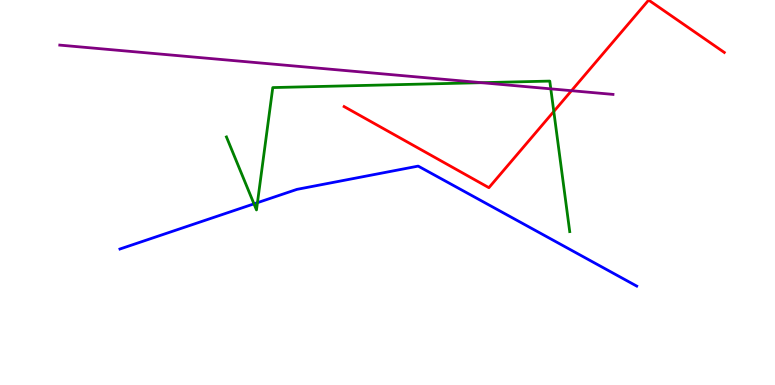[{'lines': ['blue', 'red'], 'intersections': []}, {'lines': ['green', 'red'], 'intersections': [{'x': 7.15, 'y': 7.1}]}, {'lines': ['purple', 'red'], 'intersections': [{'x': 7.37, 'y': 7.64}]}, {'lines': ['blue', 'green'], 'intersections': [{'x': 3.28, 'y': 4.71}, {'x': 3.32, 'y': 4.74}]}, {'lines': ['blue', 'purple'], 'intersections': []}, {'lines': ['green', 'purple'], 'intersections': [{'x': 6.21, 'y': 7.85}, {'x': 7.11, 'y': 7.69}]}]